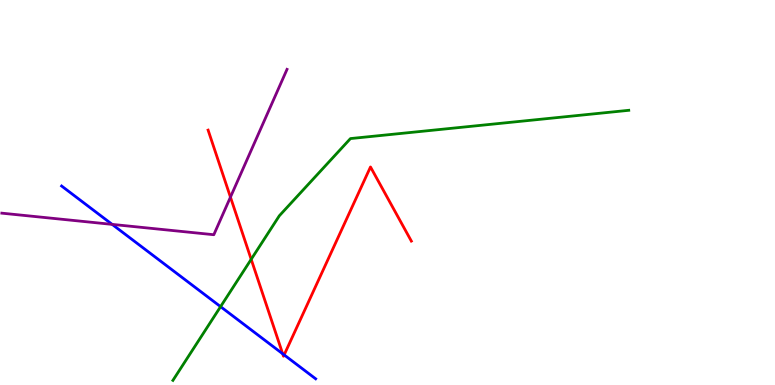[{'lines': ['blue', 'red'], 'intersections': [{'x': 3.65, 'y': 0.811}, {'x': 3.67, 'y': 0.782}]}, {'lines': ['green', 'red'], 'intersections': [{'x': 3.24, 'y': 3.26}]}, {'lines': ['purple', 'red'], 'intersections': [{'x': 2.97, 'y': 4.88}]}, {'lines': ['blue', 'green'], 'intersections': [{'x': 2.85, 'y': 2.04}]}, {'lines': ['blue', 'purple'], 'intersections': [{'x': 1.45, 'y': 4.17}]}, {'lines': ['green', 'purple'], 'intersections': []}]